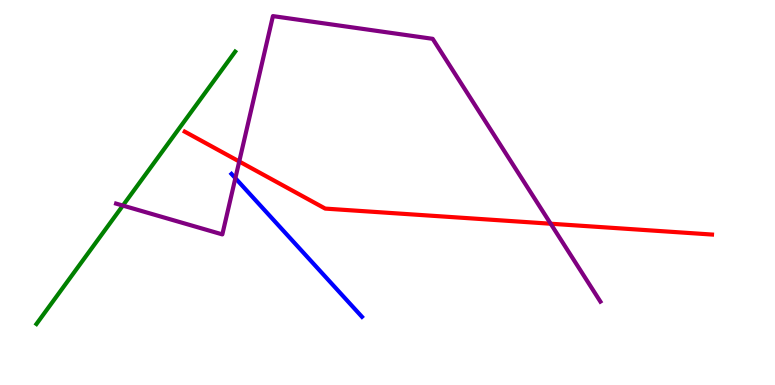[{'lines': ['blue', 'red'], 'intersections': []}, {'lines': ['green', 'red'], 'intersections': []}, {'lines': ['purple', 'red'], 'intersections': [{'x': 3.09, 'y': 5.81}, {'x': 7.11, 'y': 4.19}]}, {'lines': ['blue', 'green'], 'intersections': []}, {'lines': ['blue', 'purple'], 'intersections': [{'x': 3.04, 'y': 5.37}]}, {'lines': ['green', 'purple'], 'intersections': [{'x': 1.59, 'y': 4.66}]}]